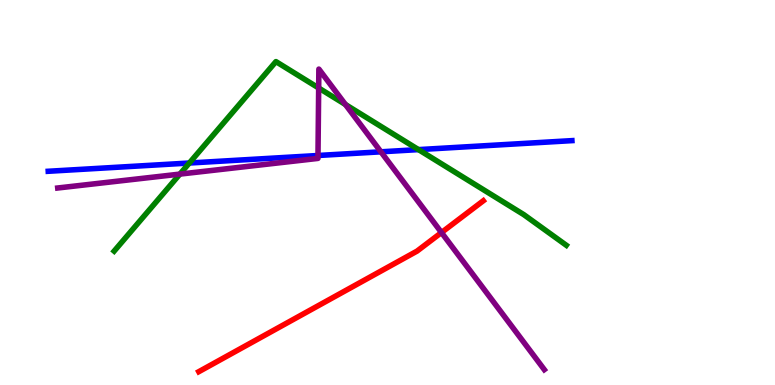[{'lines': ['blue', 'red'], 'intersections': []}, {'lines': ['green', 'red'], 'intersections': []}, {'lines': ['purple', 'red'], 'intersections': [{'x': 5.7, 'y': 3.96}]}, {'lines': ['blue', 'green'], 'intersections': [{'x': 2.44, 'y': 5.77}, {'x': 5.4, 'y': 6.11}]}, {'lines': ['blue', 'purple'], 'intersections': [{'x': 4.1, 'y': 5.96}, {'x': 4.91, 'y': 6.06}]}, {'lines': ['green', 'purple'], 'intersections': [{'x': 2.32, 'y': 5.48}, {'x': 4.11, 'y': 7.71}, {'x': 4.46, 'y': 7.29}]}]